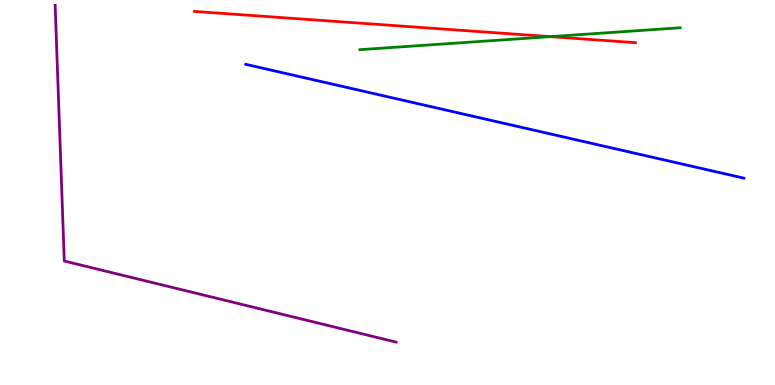[{'lines': ['blue', 'red'], 'intersections': []}, {'lines': ['green', 'red'], 'intersections': [{'x': 7.1, 'y': 9.05}]}, {'lines': ['purple', 'red'], 'intersections': []}, {'lines': ['blue', 'green'], 'intersections': []}, {'lines': ['blue', 'purple'], 'intersections': []}, {'lines': ['green', 'purple'], 'intersections': []}]